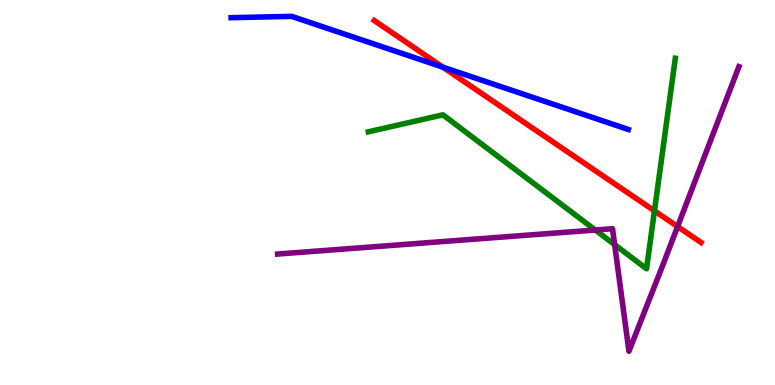[{'lines': ['blue', 'red'], 'intersections': [{'x': 5.71, 'y': 8.26}]}, {'lines': ['green', 'red'], 'intersections': [{'x': 8.44, 'y': 4.52}]}, {'lines': ['purple', 'red'], 'intersections': [{'x': 8.74, 'y': 4.12}]}, {'lines': ['blue', 'green'], 'intersections': []}, {'lines': ['blue', 'purple'], 'intersections': []}, {'lines': ['green', 'purple'], 'intersections': [{'x': 7.68, 'y': 4.03}, {'x': 7.93, 'y': 3.64}]}]